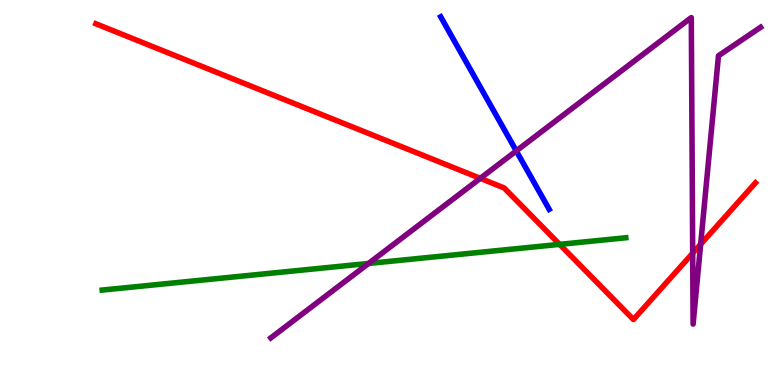[{'lines': ['blue', 'red'], 'intersections': []}, {'lines': ['green', 'red'], 'intersections': [{'x': 7.22, 'y': 3.65}]}, {'lines': ['purple', 'red'], 'intersections': [{'x': 6.2, 'y': 5.37}, {'x': 8.94, 'y': 3.42}, {'x': 9.04, 'y': 3.66}]}, {'lines': ['blue', 'green'], 'intersections': []}, {'lines': ['blue', 'purple'], 'intersections': [{'x': 6.66, 'y': 6.08}]}, {'lines': ['green', 'purple'], 'intersections': [{'x': 4.76, 'y': 3.16}]}]